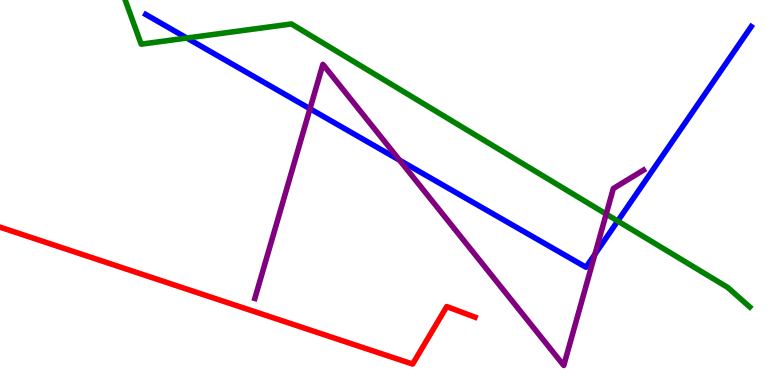[{'lines': ['blue', 'red'], 'intersections': []}, {'lines': ['green', 'red'], 'intersections': []}, {'lines': ['purple', 'red'], 'intersections': []}, {'lines': ['blue', 'green'], 'intersections': [{'x': 2.41, 'y': 9.01}, {'x': 7.97, 'y': 4.26}]}, {'lines': ['blue', 'purple'], 'intersections': [{'x': 4.0, 'y': 7.18}, {'x': 5.16, 'y': 5.84}, {'x': 7.68, 'y': 3.4}]}, {'lines': ['green', 'purple'], 'intersections': [{'x': 7.82, 'y': 4.44}]}]